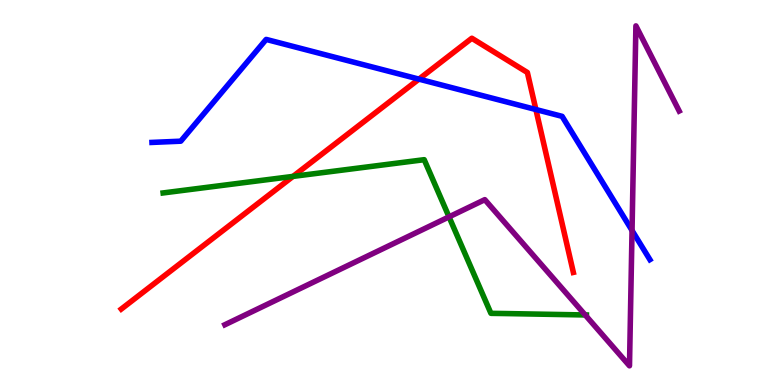[{'lines': ['blue', 'red'], 'intersections': [{'x': 5.41, 'y': 7.94}, {'x': 6.91, 'y': 7.16}]}, {'lines': ['green', 'red'], 'intersections': [{'x': 3.78, 'y': 5.42}]}, {'lines': ['purple', 'red'], 'intersections': []}, {'lines': ['blue', 'green'], 'intersections': []}, {'lines': ['blue', 'purple'], 'intersections': [{'x': 8.16, 'y': 4.01}]}, {'lines': ['green', 'purple'], 'intersections': [{'x': 5.79, 'y': 4.37}, {'x': 7.55, 'y': 1.82}]}]